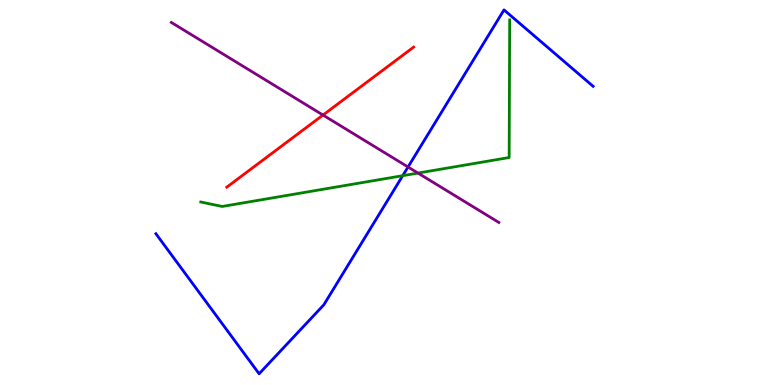[{'lines': ['blue', 'red'], 'intersections': []}, {'lines': ['green', 'red'], 'intersections': []}, {'lines': ['purple', 'red'], 'intersections': [{'x': 4.17, 'y': 7.01}]}, {'lines': ['blue', 'green'], 'intersections': [{'x': 5.2, 'y': 5.44}]}, {'lines': ['blue', 'purple'], 'intersections': [{'x': 5.26, 'y': 5.66}]}, {'lines': ['green', 'purple'], 'intersections': [{'x': 5.39, 'y': 5.5}]}]